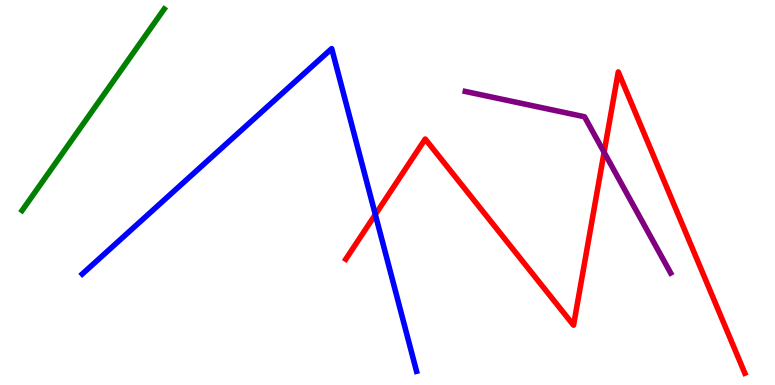[{'lines': ['blue', 'red'], 'intersections': [{'x': 4.84, 'y': 4.43}]}, {'lines': ['green', 'red'], 'intersections': []}, {'lines': ['purple', 'red'], 'intersections': [{'x': 7.79, 'y': 6.05}]}, {'lines': ['blue', 'green'], 'intersections': []}, {'lines': ['blue', 'purple'], 'intersections': []}, {'lines': ['green', 'purple'], 'intersections': []}]